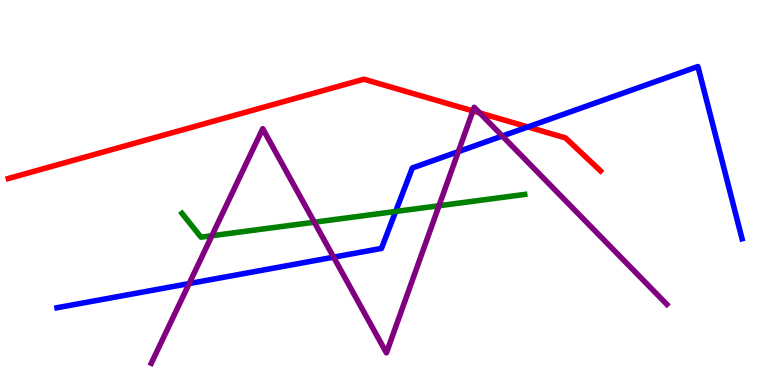[{'lines': ['blue', 'red'], 'intersections': [{'x': 6.81, 'y': 6.7}]}, {'lines': ['green', 'red'], 'intersections': []}, {'lines': ['purple', 'red'], 'intersections': [{'x': 6.1, 'y': 7.12}, {'x': 6.19, 'y': 7.07}]}, {'lines': ['blue', 'green'], 'intersections': [{'x': 5.11, 'y': 4.51}]}, {'lines': ['blue', 'purple'], 'intersections': [{'x': 2.44, 'y': 2.63}, {'x': 4.3, 'y': 3.32}, {'x': 5.91, 'y': 6.06}, {'x': 6.48, 'y': 6.47}]}, {'lines': ['green', 'purple'], 'intersections': [{'x': 2.73, 'y': 3.88}, {'x': 4.06, 'y': 4.23}, {'x': 5.66, 'y': 4.66}]}]